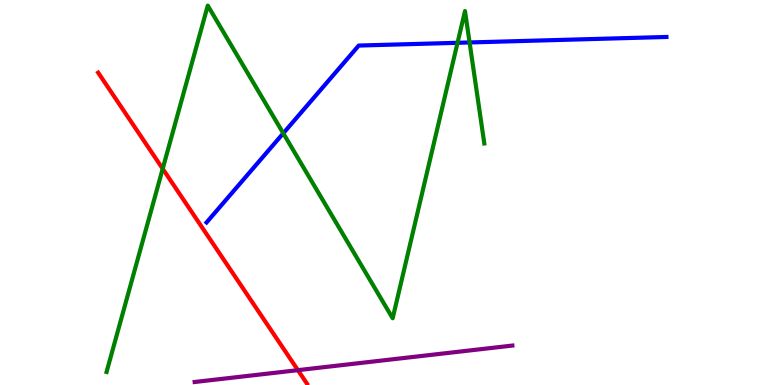[{'lines': ['blue', 'red'], 'intersections': []}, {'lines': ['green', 'red'], 'intersections': [{'x': 2.1, 'y': 5.62}]}, {'lines': ['purple', 'red'], 'intersections': [{'x': 3.84, 'y': 0.386}]}, {'lines': ['blue', 'green'], 'intersections': [{'x': 3.66, 'y': 6.54}, {'x': 5.9, 'y': 8.89}, {'x': 6.06, 'y': 8.9}]}, {'lines': ['blue', 'purple'], 'intersections': []}, {'lines': ['green', 'purple'], 'intersections': []}]